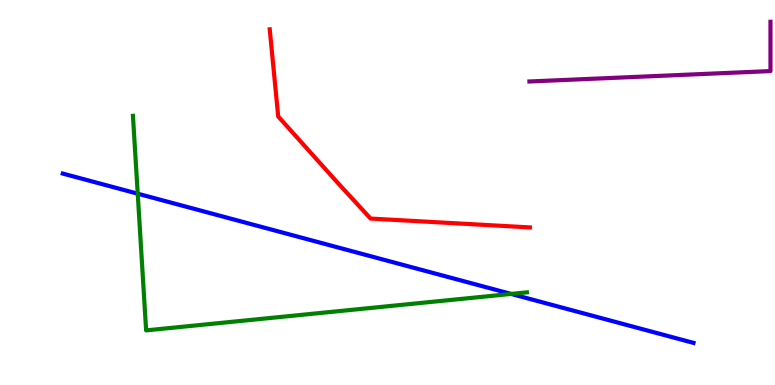[{'lines': ['blue', 'red'], 'intersections': []}, {'lines': ['green', 'red'], 'intersections': []}, {'lines': ['purple', 'red'], 'intersections': []}, {'lines': ['blue', 'green'], 'intersections': [{'x': 1.78, 'y': 4.97}, {'x': 6.6, 'y': 2.37}]}, {'lines': ['blue', 'purple'], 'intersections': []}, {'lines': ['green', 'purple'], 'intersections': []}]